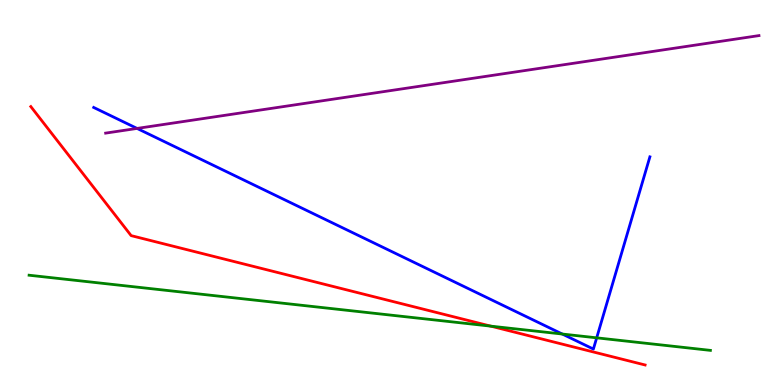[{'lines': ['blue', 'red'], 'intersections': []}, {'lines': ['green', 'red'], 'intersections': [{'x': 6.33, 'y': 1.53}]}, {'lines': ['purple', 'red'], 'intersections': []}, {'lines': ['blue', 'green'], 'intersections': [{'x': 7.26, 'y': 1.32}, {'x': 7.7, 'y': 1.23}]}, {'lines': ['blue', 'purple'], 'intersections': [{'x': 1.77, 'y': 6.66}]}, {'lines': ['green', 'purple'], 'intersections': []}]